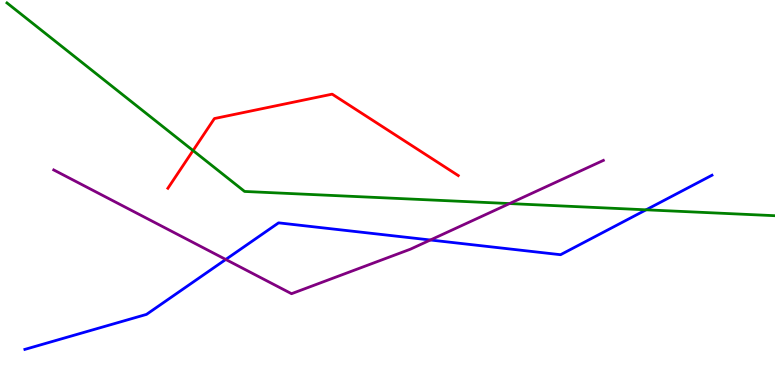[{'lines': ['blue', 'red'], 'intersections': []}, {'lines': ['green', 'red'], 'intersections': [{'x': 2.49, 'y': 6.09}]}, {'lines': ['purple', 'red'], 'intersections': []}, {'lines': ['blue', 'green'], 'intersections': [{'x': 8.34, 'y': 4.55}]}, {'lines': ['blue', 'purple'], 'intersections': [{'x': 2.91, 'y': 3.26}, {'x': 5.55, 'y': 3.77}]}, {'lines': ['green', 'purple'], 'intersections': [{'x': 6.57, 'y': 4.71}]}]